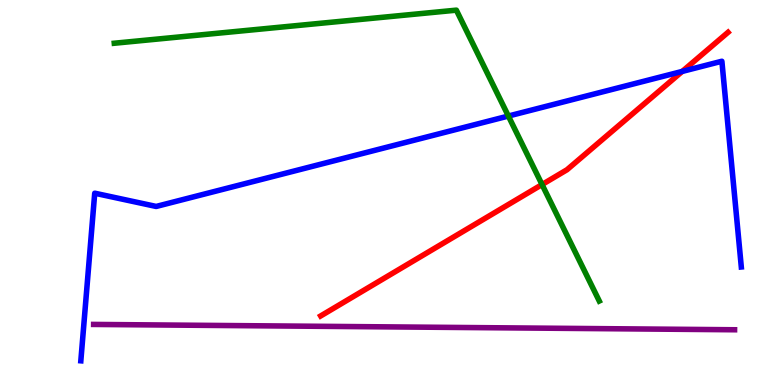[{'lines': ['blue', 'red'], 'intersections': [{'x': 8.8, 'y': 8.15}]}, {'lines': ['green', 'red'], 'intersections': [{'x': 6.99, 'y': 5.21}]}, {'lines': ['purple', 'red'], 'intersections': []}, {'lines': ['blue', 'green'], 'intersections': [{'x': 6.56, 'y': 6.99}]}, {'lines': ['blue', 'purple'], 'intersections': []}, {'lines': ['green', 'purple'], 'intersections': []}]